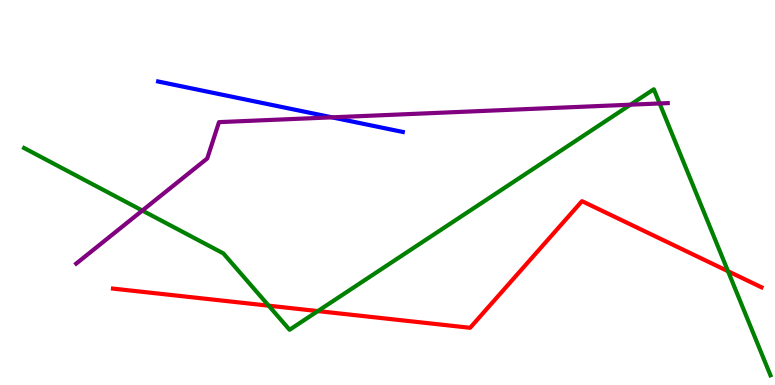[{'lines': ['blue', 'red'], 'intersections': []}, {'lines': ['green', 'red'], 'intersections': [{'x': 3.47, 'y': 2.06}, {'x': 4.1, 'y': 1.92}, {'x': 9.39, 'y': 2.95}]}, {'lines': ['purple', 'red'], 'intersections': []}, {'lines': ['blue', 'green'], 'intersections': []}, {'lines': ['blue', 'purple'], 'intersections': [{'x': 4.28, 'y': 6.95}]}, {'lines': ['green', 'purple'], 'intersections': [{'x': 1.84, 'y': 4.53}, {'x': 8.14, 'y': 7.28}, {'x': 8.51, 'y': 7.31}]}]